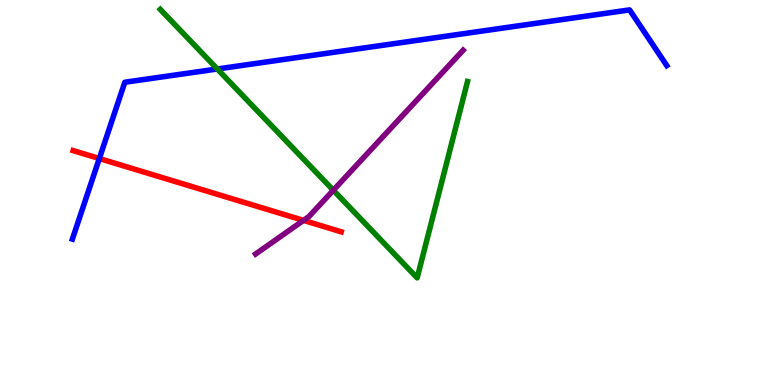[{'lines': ['blue', 'red'], 'intersections': [{'x': 1.28, 'y': 5.88}]}, {'lines': ['green', 'red'], 'intersections': []}, {'lines': ['purple', 'red'], 'intersections': [{'x': 3.92, 'y': 4.28}]}, {'lines': ['blue', 'green'], 'intersections': [{'x': 2.8, 'y': 8.21}]}, {'lines': ['blue', 'purple'], 'intersections': []}, {'lines': ['green', 'purple'], 'intersections': [{'x': 4.3, 'y': 5.06}]}]